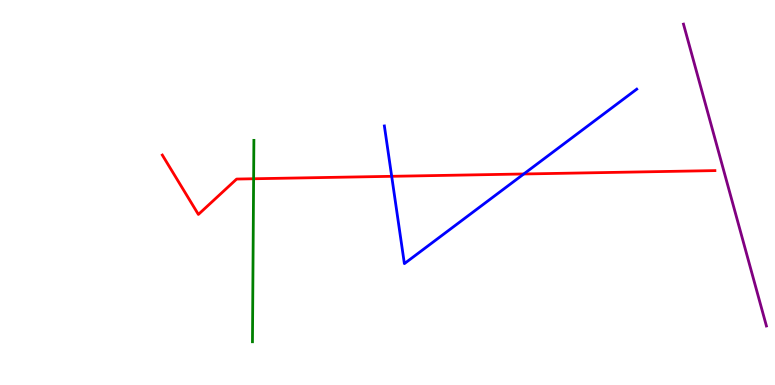[{'lines': ['blue', 'red'], 'intersections': [{'x': 5.05, 'y': 5.42}, {'x': 6.76, 'y': 5.48}]}, {'lines': ['green', 'red'], 'intersections': [{'x': 3.27, 'y': 5.36}]}, {'lines': ['purple', 'red'], 'intersections': []}, {'lines': ['blue', 'green'], 'intersections': []}, {'lines': ['blue', 'purple'], 'intersections': []}, {'lines': ['green', 'purple'], 'intersections': []}]